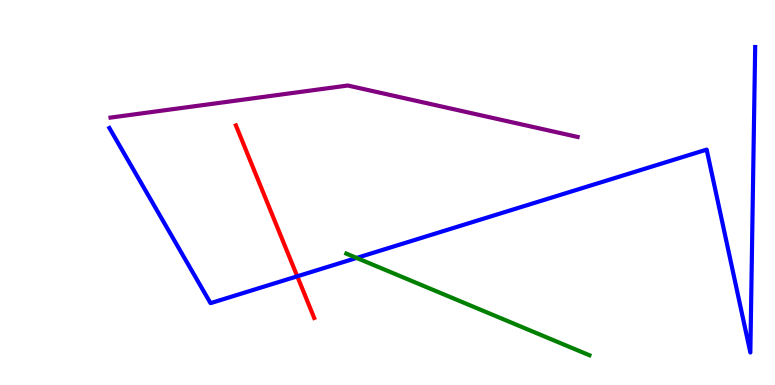[{'lines': ['blue', 'red'], 'intersections': [{'x': 3.84, 'y': 2.82}]}, {'lines': ['green', 'red'], 'intersections': []}, {'lines': ['purple', 'red'], 'intersections': []}, {'lines': ['blue', 'green'], 'intersections': [{'x': 4.6, 'y': 3.3}]}, {'lines': ['blue', 'purple'], 'intersections': []}, {'lines': ['green', 'purple'], 'intersections': []}]